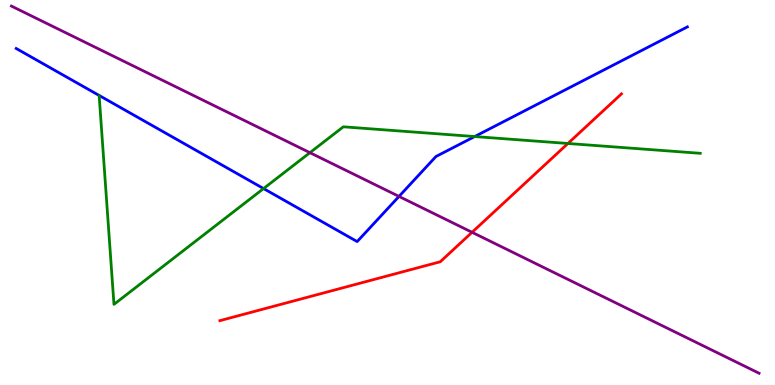[{'lines': ['blue', 'red'], 'intersections': []}, {'lines': ['green', 'red'], 'intersections': [{'x': 7.33, 'y': 6.27}]}, {'lines': ['purple', 'red'], 'intersections': [{'x': 6.09, 'y': 3.97}]}, {'lines': ['blue', 'green'], 'intersections': [{'x': 3.4, 'y': 5.1}, {'x': 6.12, 'y': 6.45}]}, {'lines': ['blue', 'purple'], 'intersections': [{'x': 5.15, 'y': 4.9}]}, {'lines': ['green', 'purple'], 'intersections': [{'x': 4.0, 'y': 6.03}]}]